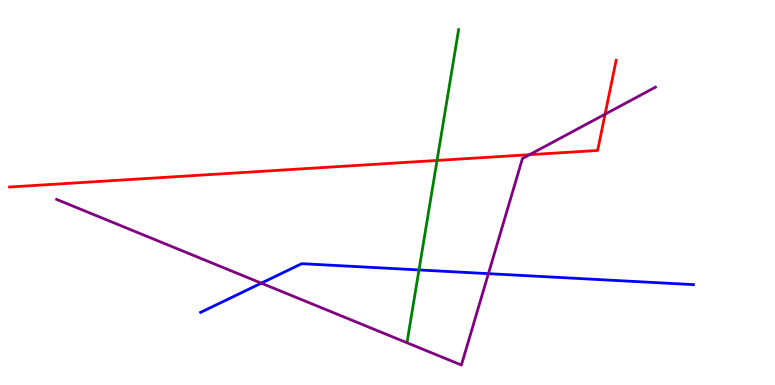[{'lines': ['blue', 'red'], 'intersections': []}, {'lines': ['green', 'red'], 'intersections': [{'x': 5.64, 'y': 5.83}]}, {'lines': ['purple', 'red'], 'intersections': [{'x': 6.83, 'y': 5.98}, {'x': 7.81, 'y': 7.03}]}, {'lines': ['blue', 'green'], 'intersections': [{'x': 5.41, 'y': 2.99}]}, {'lines': ['blue', 'purple'], 'intersections': [{'x': 3.37, 'y': 2.65}, {'x': 6.3, 'y': 2.89}]}, {'lines': ['green', 'purple'], 'intersections': []}]